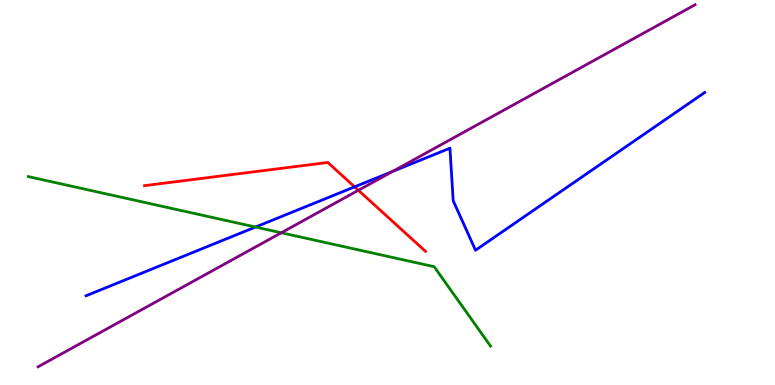[{'lines': ['blue', 'red'], 'intersections': [{'x': 4.58, 'y': 5.15}]}, {'lines': ['green', 'red'], 'intersections': []}, {'lines': ['purple', 'red'], 'intersections': [{'x': 4.62, 'y': 5.06}]}, {'lines': ['blue', 'green'], 'intersections': [{'x': 3.3, 'y': 4.1}]}, {'lines': ['blue', 'purple'], 'intersections': [{'x': 5.07, 'y': 5.55}]}, {'lines': ['green', 'purple'], 'intersections': [{'x': 3.63, 'y': 3.95}]}]